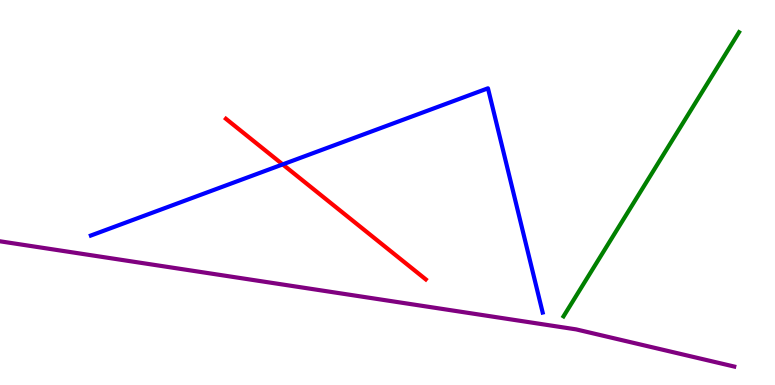[{'lines': ['blue', 'red'], 'intersections': [{'x': 3.65, 'y': 5.73}]}, {'lines': ['green', 'red'], 'intersections': []}, {'lines': ['purple', 'red'], 'intersections': []}, {'lines': ['blue', 'green'], 'intersections': []}, {'lines': ['blue', 'purple'], 'intersections': []}, {'lines': ['green', 'purple'], 'intersections': []}]